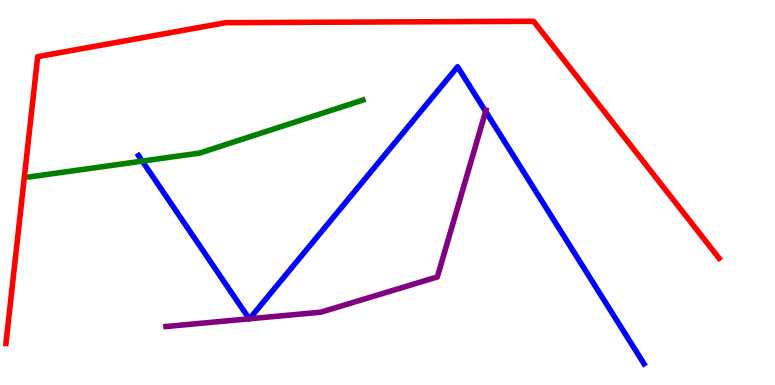[{'lines': ['blue', 'red'], 'intersections': []}, {'lines': ['green', 'red'], 'intersections': []}, {'lines': ['purple', 'red'], 'intersections': []}, {'lines': ['blue', 'green'], 'intersections': [{'x': 1.84, 'y': 5.82}]}, {'lines': ['blue', 'purple'], 'intersections': [{'x': 3.22, 'y': 1.72}, {'x': 3.22, 'y': 1.72}, {'x': 6.27, 'y': 7.11}]}, {'lines': ['green', 'purple'], 'intersections': []}]